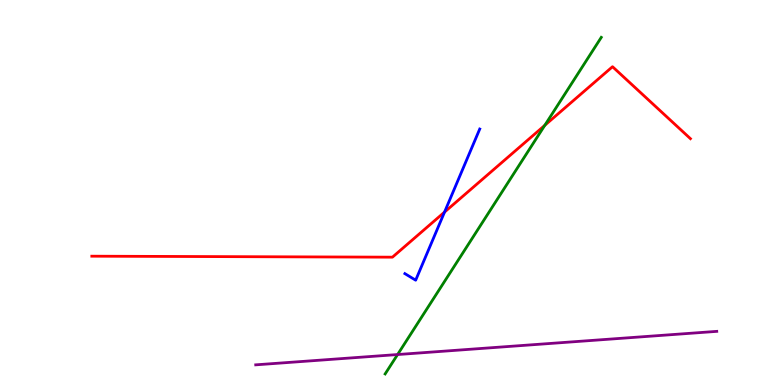[{'lines': ['blue', 'red'], 'intersections': [{'x': 5.74, 'y': 4.49}]}, {'lines': ['green', 'red'], 'intersections': [{'x': 7.03, 'y': 6.74}]}, {'lines': ['purple', 'red'], 'intersections': []}, {'lines': ['blue', 'green'], 'intersections': []}, {'lines': ['blue', 'purple'], 'intersections': []}, {'lines': ['green', 'purple'], 'intersections': [{'x': 5.13, 'y': 0.791}]}]